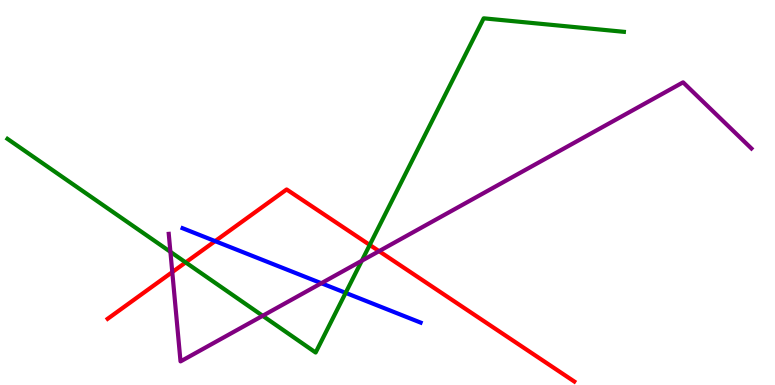[{'lines': ['blue', 'red'], 'intersections': [{'x': 2.78, 'y': 3.74}]}, {'lines': ['green', 'red'], 'intersections': [{'x': 2.4, 'y': 3.18}, {'x': 4.77, 'y': 3.64}]}, {'lines': ['purple', 'red'], 'intersections': [{'x': 2.22, 'y': 2.93}, {'x': 4.89, 'y': 3.48}]}, {'lines': ['blue', 'green'], 'intersections': [{'x': 4.46, 'y': 2.39}]}, {'lines': ['blue', 'purple'], 'intersections': [{'x': 4.15, 'y': 2.64}]}, {'lines': ['green', 'purple'], 'intersections': [{'x': 2.2, 'y': 3.46}, {'x': 3.39, 'y': 1.8}, {'x': 4.67, 'y': 3.23}]}]